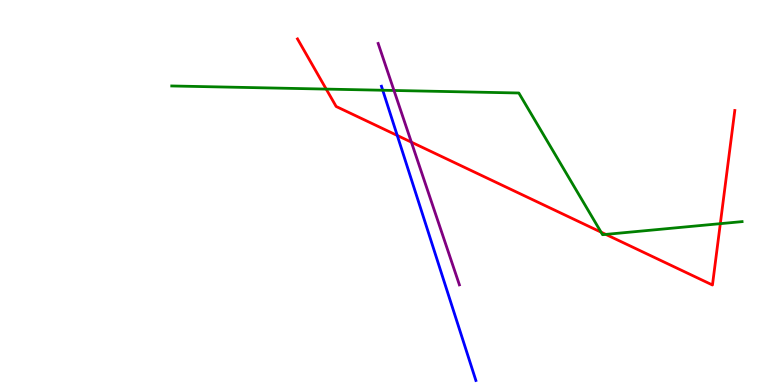[{'lines': ['blue', 'red'], 'intersections': [{'x': 5.13, 'y': 6.48}]}, {'lines': ['green', 'red'], 'intersections': [{'x': 4.21, 'y': 7.69}, {'x': 7.76, 'y': 3.97}, {'x': 7.82, 'y': 3.91}, {'x': 9.29, 'y': 4.19}]}, {'lines': ['purple', 'red'], 'intersections': [{'x': 5.31, 'y': 6.31}]}, {'lines': ['blue', 'green'], 'intersections': [{'x': 4.94, 'y': 7.66}]}, {'lines': ['blue', 'purple'], 'intersections': []}, {'lines': ['green', 'purple'], 'intersections': [{'x': 5.08, 'y': 7.65}]}]